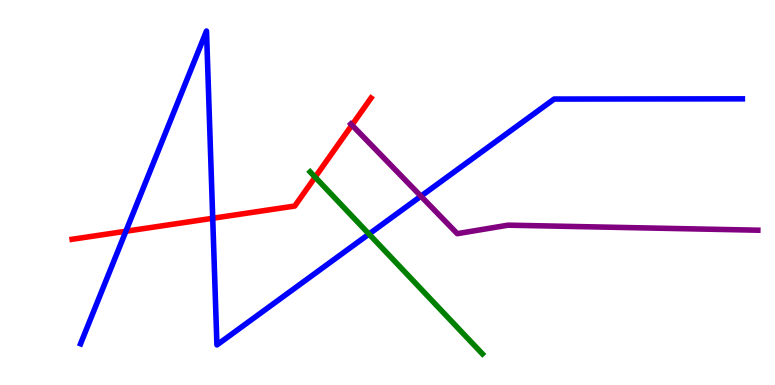[{'lines': ['blue', 'red'], 'intersections': [{'x': 1.62, 'y': 3.99}, {'x': 2.74, 'y': 4.33}]}, {'lines': ['green', 'red'], 'intersections': [{'x': 4.07, 'y': 5.4}]}, {'lines': ['purple', 'red'], 'intersections': [{'x': 4.54, 'y': 6.75}]}, {'lines': ['blue', 'green'], 'intersections': [{'x': 4.76, 'y': 3.92}]}, {'lines': ['blue', 'purple'], 'intersections': [{'x': 5.43, 'y': 4.9}]}, {'lines': ['green', 'purple'], 'intersections': []}]